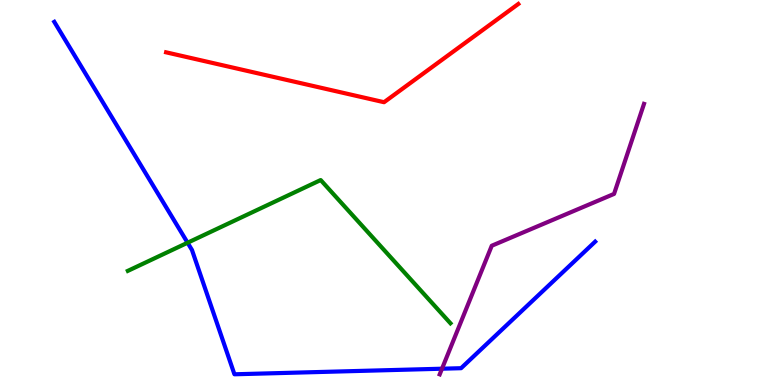[{'lines': ['blue', 'red'], 'intersections': []}, {'lines': ['green', 'red'], 'intersections': []}, {'lines': ['purple', 'red'], 'intersections': []}, {'lines': ['blue', 'green'], 'intersections': [{'x': 2.42, 'y': 3.7}]}, {'lines': ['blue', 'purple'], 'intersections': [{'x': 5.7, 'y': 0.423}]}, {'lines': ['green', 'purple'], 'intersections': []}]